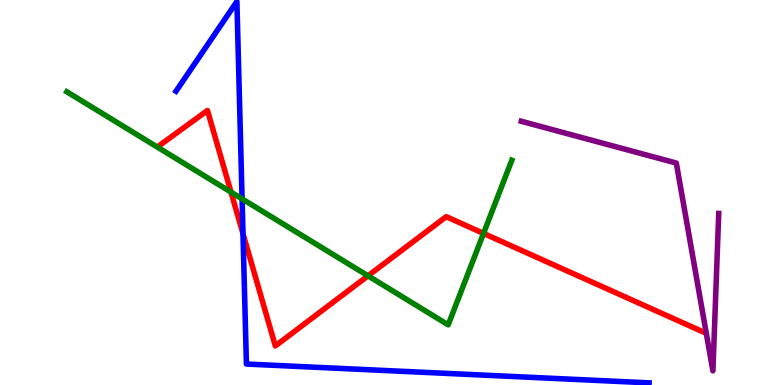[{'lines': ['blue', 'red'], 'intersections': [{'x': 3.14, 'y': 3.93}]}, {'lines': ['green', 'red'], 'intersections': [{'x': 2.98, 'y': 5.01}, {'x': 4.75, 'y': 2.84}, {'x': 6.24, 'y': 3.94}]}, {'lines': ['purple', 'red'], 'intersections': []}, {'lines': ['blue', 'green'], 'intersections': [{'x': 3.12, 'y': 4.83}]}, {'lines': ['blue', 'purple'], 'intersections': []}, {'lines': ['green', 'purple'], 'intersections': []}]